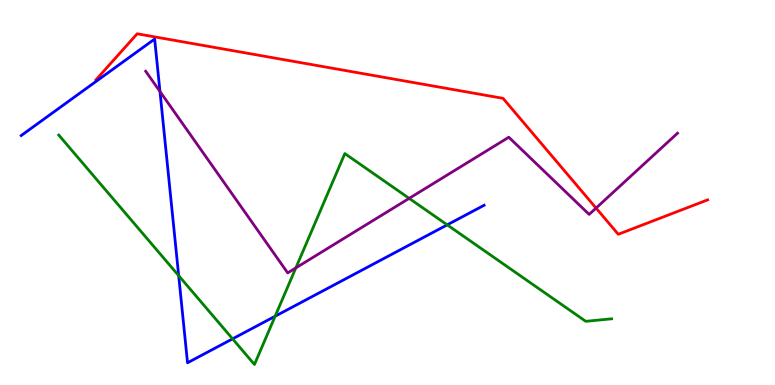[{'lines': ['blue', 'red'], 'intersections': []}, {'lines': ['green', 'red'], 'intersections': []}, {'lines': ['purple', 'red'], 'intersections': [{'x': 7.69, 'y': 4.6}]}, {'lines': ['blue', 'green'], 'intersections': [{'x': 2.31, 'y': 2.84}, {'x': 3.0, 'y': 1.2}, {'x': 3.55, 'y': 1.79}, {'x': 5.77, 'y': 4.16}]}, {'lines': ['blue', 'purple'], 'intersections': [{'x': 2.06, 'y': 7.62}]}, {'lines': ['green', 'purple'], 'intersections': [{'x': 3.82, 'y': 3.04}, {'x': 5.28, 'y': 4.85}]}]